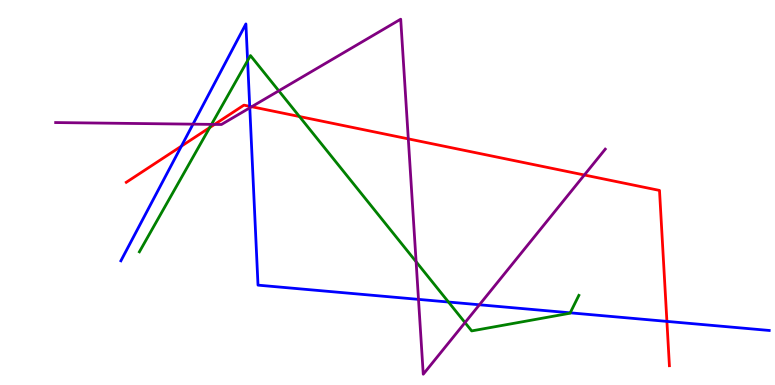[{'lines': ['blue', 'red'], 'intersections': [{'x': 2.34, 'y': 6.2}, {'x': 3.22, 'y': 7.24}, {'x': 8.61, 'y': 1.65}]}, {'lines': ['green', 'red'], 'intersections': [{'x': 2.71, 'y': 6.69}, {'x': 3.86, 'y': 6.97}]}, {'lines': ['purple', 'red'], 'intersections': [{'x': 2.77, 'y': 6.77}, {'x': 3.25, 'y': 7.23}, {'x': 5.27, 'y': 6.39}, {'x': 7.54, 'y': 5.45}]}, {'lines': ['blue', 'green'], 'intersections': [{'x': 3.19, 'y': 8.43}, {'x': 5.79, 'y': 2.16}, {'x': 7.36, 'y': 1.87}]}, {'lines': ['blue', 'purple'], 'intersections': [{'x': 2.49, 'y': 6.77}, {'x': 3.22, 'y': 7.2}, {'x': 5.4, 'y': 2.22}, {'x': 6.19, 'y': 2.08}]}, {'lines': ['green', 'purple'], 'intersections': [{'x': 2.73, 'y': 6.77}, {'x': 3.6, 'y': 7.64}, {'x': 5.37, 'y': 3.2}, {'x': 6.0, 'y': 1.62}]}]